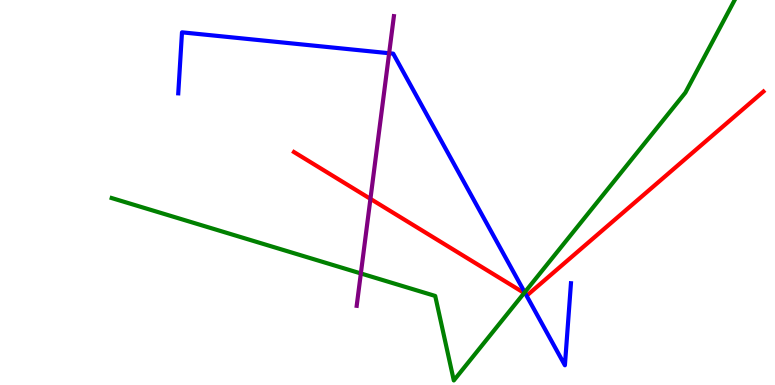[{'lines': ['blue', 'red'], 'intersections': [{'x': 6.78, 'y': 2.37}]}, {'lines': ['green', 'red'], 'intersections': [{'x': 6.76, 'y': 2.39}]}, {'lines': ['purple', 'red'], 'intersections': [{'x': 4.78, 'y': 4.83}]}, {'lines': ['blue', 'green'], 'intersections': [{'x': 6.77, 'y': 2.41}]}, {'lines': ['blue', 'purple'], 'intersections': [{'x': 5.02, 'y': 8.62}]}, {'lines': ['green', 'purple'], 'intersections': [{'x': 4.66, 'y': 2.9}]}]